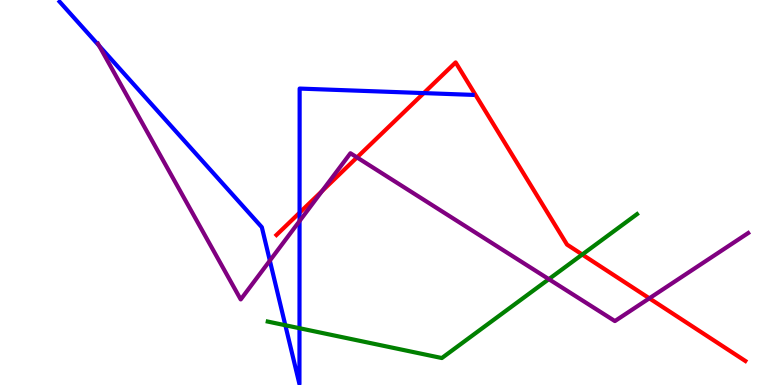[{'lines': ['blue', 'red'], 'intersections': [{'x': 3.87, 'y': 4.47}, {'x': 5.47, 'y': 7.58}]}, {'lines': ['green', 'red'], 'intersections': [{'x': 7.51, 'y': 3.39}]}, {'lines': ['purple', 'red'], 'intersections': [{'x': 4.16, 'y': 5.04}, {'x': 4.61, 'y': 5.91}, {'x': 8.38, 'y': 2.25}]}, {'lines': ['blue', 'green'], 'intersections': [{'x': 3.68, 'y': 1.55}, {'x': 3.86, 'y': 1.47}]}, {'lines': ['blue', 'purple'], 'intersections': [{'x': 1.28, 'y': 8.81}, {'x': 3.48, 'y': 3.23}, {'x': 3.87, 'y': 4.26}]}, {'lines': ['green', 'purple'], 'intersections': [{'x': 7.08, 'y': 2.75}]}]